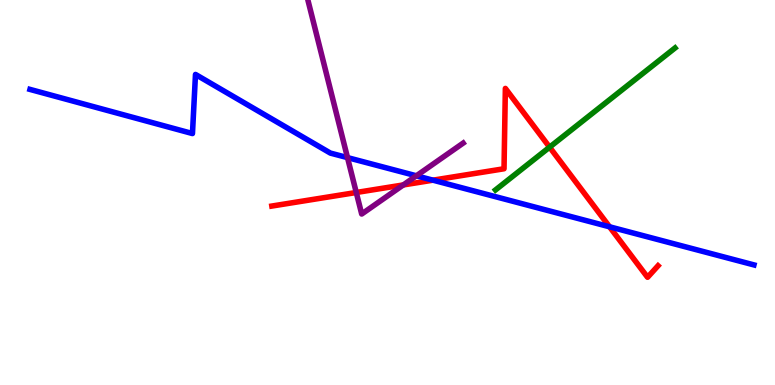[{'lines': ['blue', 'red'], 'intersections': [{'x': 5.59, 'y': 5.32}, {'x': 7.86, 'y': 4.11}]}, {'lines': ['green', 'red'], 'intersections': [{'x': 7.09, 'y': 6.18}]}, {'lines': ['purple', 'red'], 'intersections': [{'x': 4.6, 'y': 5.0}, {'x': 5.2, 'y': 5.2}]}, {'lines': ['blue', 'green'], 'intersections': []}, {'lines': ['blue', 'purple'], 'intersections': [{'x': 4.48, 'y': 5.91}, {'x': 5.37, 'y': 5.43}]}, {'lines': ['green', 'purple'], 'intersections': []}]